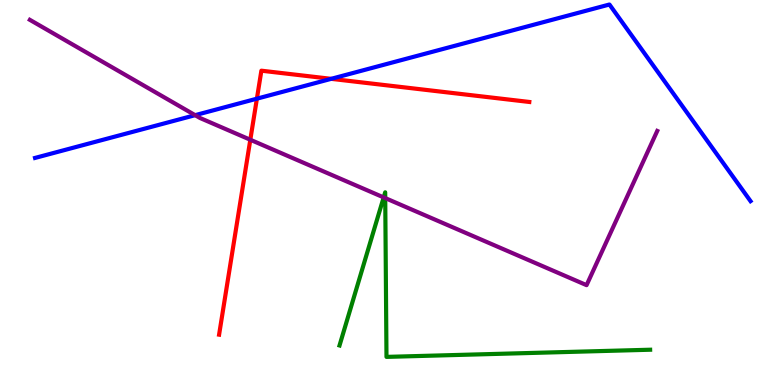[{'lines': ['blue', 'red'], 'intersections': [{'x': 3.31, 'y': 7.44}, {'x': 4.27, 'y': 7.95}]}, {'lines': ['green', 'red'], 'intersections': []}, {'lines': ['purple', 'red'], 'intersections': [{'x': 3.23, 'y': 6.37}]}, {'lines': ['blue', 'green'], 'intersections': []}, {'lines': ['blue', 'purple'], 'intersections': [{'x': 2.52, 'y': 7.01}]}, {'lines': ['green', 'purple'], 'intersections': [{'x': 4.95, 'y': 4.87}, {'x': 4.97, 'y': 4.85}]}]